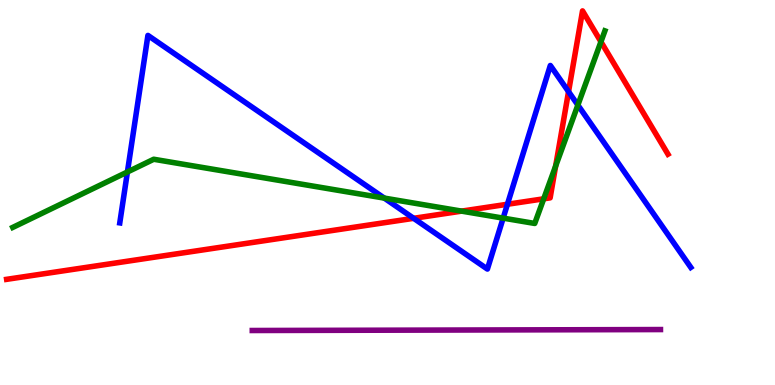[{'lines': ['blue', 'red'], 'intersections': [{'x': 5.34, 'y': 4.33}, {'x': 6.55, 'y': 4.69}, {'x': 7.34, 'y': 7.62}]}, {'lines': ['green', 'red'], 'intersections': [{'x': 5.96, 'y': 4.52}, {'x': 7.02, 'y': 4.84}, {'x': 7.17, 'y': 5.69}, {'x': 7.75, 'y': 8.92}]}, {'lines': ['purple', 'red'], 'intersections': []}, {'lines': ['blue', 'green'], 'intersections': [{'x': 1.64, 'y': 5.53}, {'x': 4.96, 'y': 4.85}, {'x': 6.49, 'y': 4.33}, {'x': 7.46, 'y': 7.27}]}, {'lines': ['blue', 'purple'], 'intersections': []}, {'lines': ['green', 'purple'], 'intersections': []}]